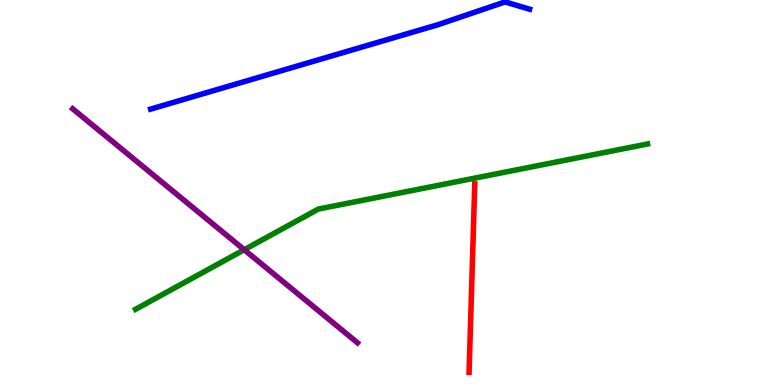[{'lines': ['blue', 'red'], 'intersections': []}, {'lines': ['green', 'red'], 'intersections': []}, {'lines': ['purple', 'red'], 'intersections': []}, {'lines': ['blue', 'green'], 'intersections': []}, {'lines': ['blue', 'purple'], 'intersections': []}, {'lines': ['green', 'purple'], 'intersections': [{'x': 3.15, 'y': 3.51}]}]